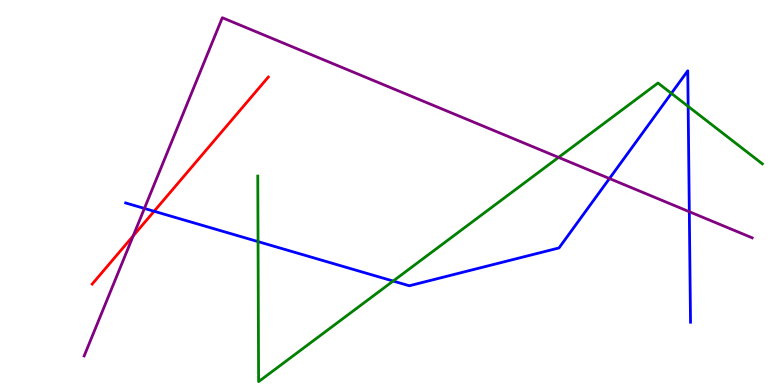[{'lines': ['blue', 'red'], 'intersections': [{'x': 1.99, 'y': 4.51}]}, {'lines': ['green', 'red'], 'intersections': []}, {'lines': ['purple', 'red'], 'intersections': [{'x': 1.72, 'y': 3.87}]}, {'lines': ['blue', 'green'], 'intersections': [{'x': 3.33, 'y': 3.72}, {'x': 5.07, 'y': 2.7}, {'x': 8.66, 'y': 7.57}, {'x': 8.88, 'y': 7.24}]}, {'lines': ['blue', 'purple'], 'intersections': [{'x': 1.86, 'y': 4.59}, {'x': 7.86, 'y': 5.36}, {'x': 8.89, 'y': 4.5}]}, {'lines': ['green', 'purple'], 'intersections': [{'x': 7.21, 'y': 5.91}]}]